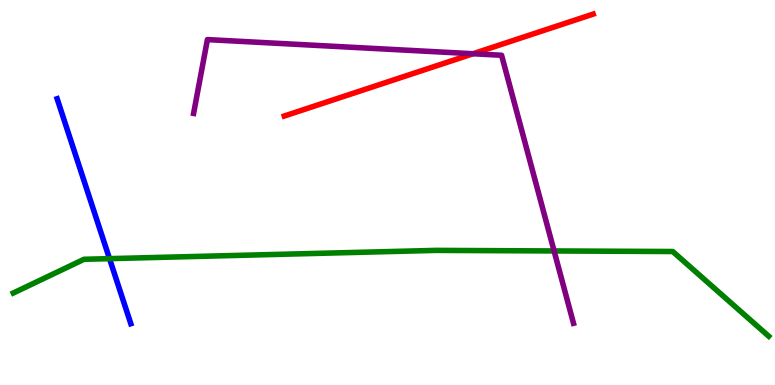[{'lines': ['blue', 'red'], 'intersections': []}, {'lines': ['green', 'red'], 'intersections': []}, {'lines': ['purple', 'red'], 'intersections': [{'x': 6.1, 'y': 8.6}]}, {'lines': ['blue', 'green'], 'intersections': [{'x': 1.41, 'y': 3.28}]}, {'lines': ['blue', 'purple'], 'intersections': []}, {'lines': ['green', 'purple'], 'intersections': [{'x': 7.15, 'y': 3.48}]}]